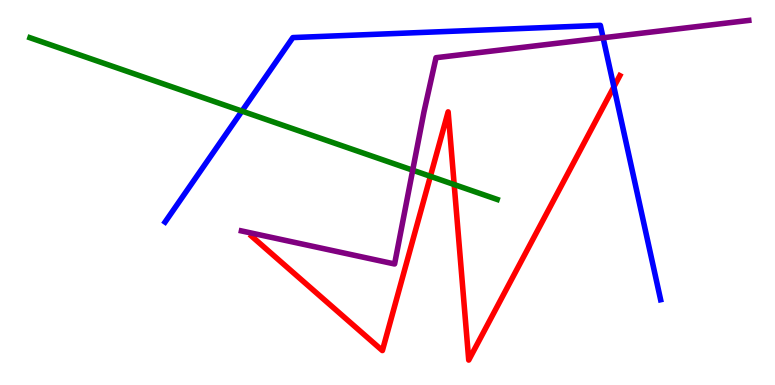[{'lines': ['blue', 'red'], 'intersections': [{'x': 7.92, 'y': 7.74}]}, {'lines': ['green', 'red'], 'intersections': [{'x': 5.55, 'y': 5.42}, {'x': 5.86, 'y': 5.21}]}, {'lines': ['purple', 'red'], 'intersections': []}, {'lines': ['blue', 'green'], 'intersections': [{'x': 3.12, 'y': 7.11}]}, {'lines': ['blue', 'purple'], 'intersections': [{'x': 7.78, 'y': 9.02}]}, {'lines': ['green', 'purple'], 'intersections': [{'x': 5.33, 'y': 5.58}]}]